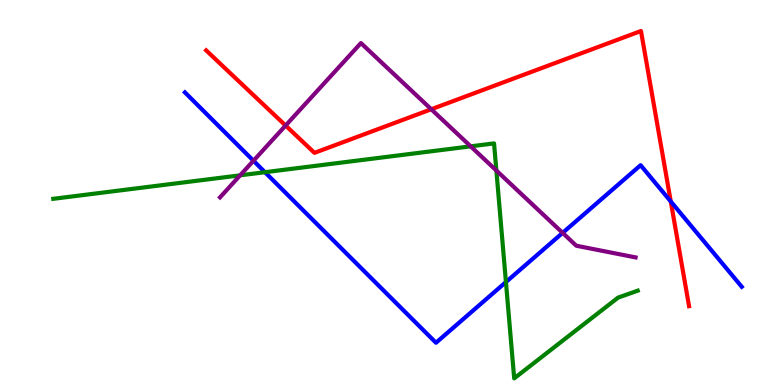[{'lines': ['blue', 'red'], 'intersections': [{'x': 8.66, 'y': 4.77}]}, {'lines': ['green', 'red'], 'intersections': []}, {'lines': ['purple', 'red'], 'intersections': [{'x': 3.69, 'y': 6.74}, {'x': 5.56, 'y': 7.16}]}, {'lines': ['blue', 'green'], 'intersections': [{'x': 3.42, 'y': 5.53}, {'x': 6.53, 'y': 2.67}]}, {'lines': ['blue', 'purple'], 'intersections': [{'x': 3.27, 'y': 5.82}, {'x': 7.26, 'y': 3.95}]}, {'lines': ['green', 'purple'], 'intersections': [{'x': 3.1, 'y': 5.45}, {'x': 6.07, 'y': 6.2}, {'x': 6.4, 'y': 5.57}]}]